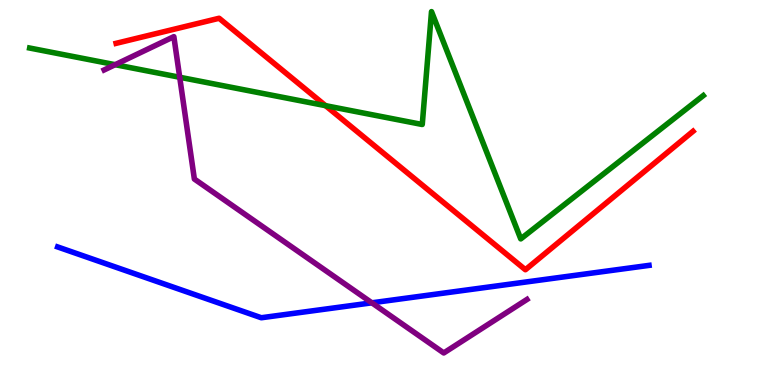[{'lines': ['blue', 'red'], 'intersections': []}, {'lines': ['green', 'red'], 'intersections': [{'x': 4.2, 'y': 7.26}]}, {'lines': ['purple', 'red'], 'intersections': []}, {'lines': ['blue', 'green'], 'intersections': []}, {'lines': ['blue', 'purple'], 'intersections': [{'x': 4.8, 'y': 2.13}]}, {'lines': ['green', 'purple'], 'intersections': [{'x': 1.49, 'y': 8.32}, {'x': 2.32, 'y': 7.99}]}]